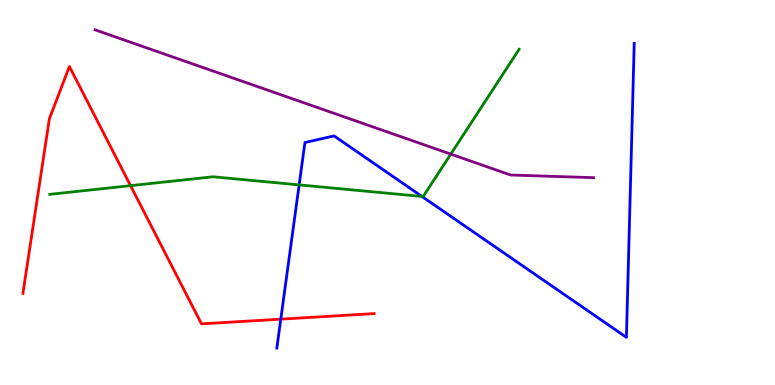[{'lines': ['blue', 'red'], 'intersections': [{'x': 3.62, 'y': 1.71}]}, {'lines': ['green', 'red'], 'intersections': [{'x': 1.68, 'y': 5.18}]}, {'lines': ['purple', 'red'], 'intersections': []}, {'lines': ['blue', 'green'], 'intersections': [{'x': 3.86, 'y': 5.2}, {'x': 5.44, 'y': 4.9}]}, {'lines': ['blue', 'purple'], 'intersections': []}, {'lines': ['green', 'purple'], 'intersections': [{'x': 5.82, 'y': 6.0}]}]